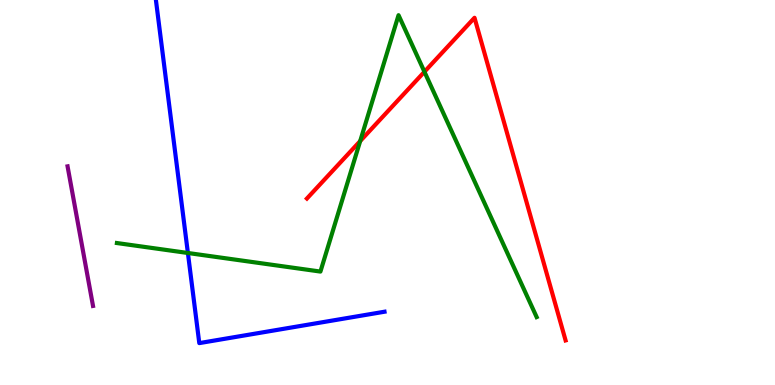[{'lines': ['blue', 'red'], 'intersections': []}, {'lines': ['green', 'red'], 'intersections': [{'x': 4.65, 'y': 6.34}, {'x': 5.48, 'y': 8.14}]}, {'lines': ['purple', 'red'], 'intersections': []}, {'lines': ['blue', 'green'], 'intersections': [{'x': 2.42, 'y': 3.43}]}, {'lines': ['blue', 'purple'], 'intersections': []}, {'lines': ['green', 'purple'], 'intersections': []}]